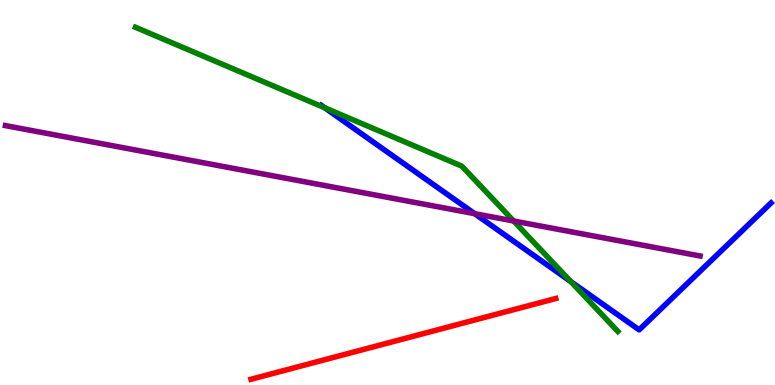[{'lines': ['blue', 'red'], 'intersections': []}, {'lines': ['green', 'red'], 'intersections': []}, {'lines': ['purple', 'red'], 'intersections': []}, {'lines': ['blue', 'green'], 'intersections': [{'x': 4.19, 'y': 7.2}, {'x': 7.37, 'y': 2.69}]}, {'lines': ['blue', 'purple'], 'intersections': [{'x': 6.12, 'y': 4.45}]}, {'lines': ['green', 'purple'], 'intersections': [{'x': 6.63, 'y': 4.26}]}]